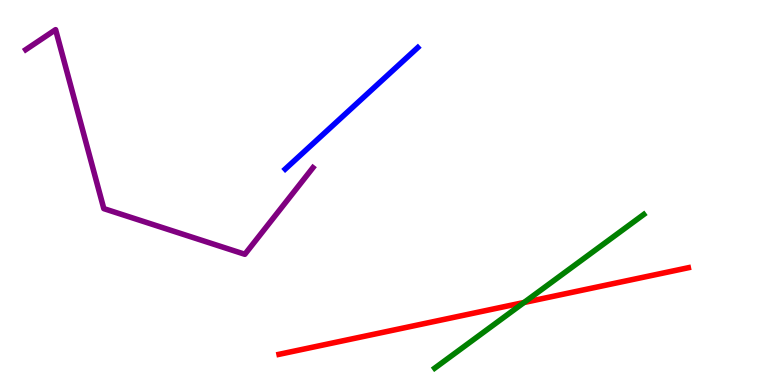[{'lines': ['blue', 'red'], 'intersections': []}, {'lines': ['green', 'red'], 'intersections': [{'x': 6.76, 'y': 2.14}]}, {'lines': ['purple', 'red'], 'intersections': []}, {'lines': ['blue', 'green'], 'intersections': []}, {'lines': ['blue', 'purple'], 'intersections': []}, {'lines': ['green', 'purple'], 'intersections': []}]